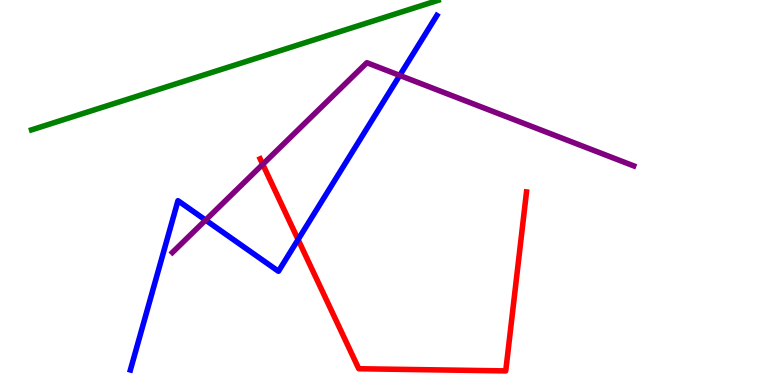[{'lines': ['blue', 'red'], 'intersections': [{'x': 3.85, 'y': 3.78}]}, {'lines': ['green', 'red'], 'intersections': []}, {'lines': ['purple', 'red'], 'intersections': [{'x': 3.39, 'y': 5.73}]}, {'lines': ['blue', 'green'], 'intersections': []}, {'lines': ['blue', 'purple'], 'intersections': [{'x': 2.65, 'y': 4.28}, {'x': 5.16, 'y': 8.04}]}, {'lines': ['green', 'purple'], 'intersections': []}]